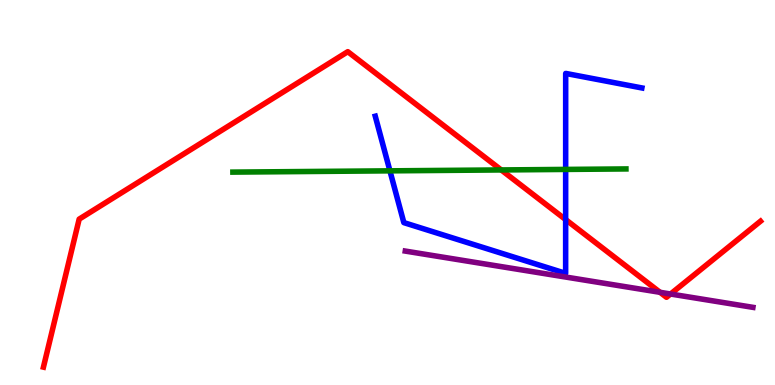[{'lines': ['blue', 'red'], 'intersections': [{'x': 7.3, 'y': 4.3}]}, {'lines': ['green', 'red'], 'intersections': [{'x': 6.47, 'y': 5.59}]}, {'lines': ['purple', 'red'], 'intersections': [{'x': 8.52, 'y': 2.41}, {'x': 8.65, 'y': 2.36}]}, {'lines': ['blue', 'green'], 'intersections': [{'x': 5.03, 'y': 5.56}, {'x': 7.3, 'y': 5.6}]}, {'lines': ['blue', 'purple'], 'intersections': []}, {'lines': ['green', 'purple'], 'intersections': []}]